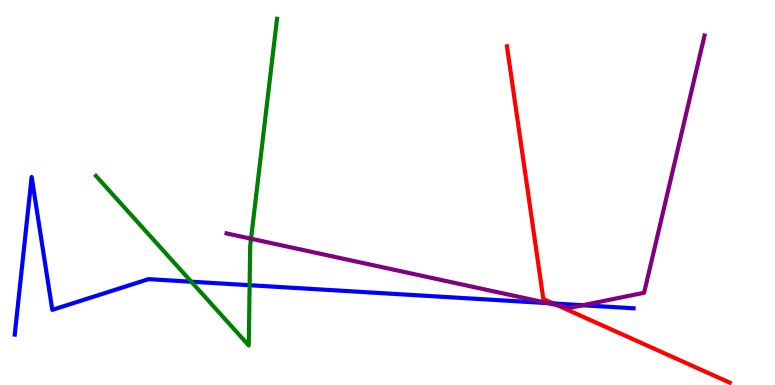[{'lines': ['blue', 'red'], 'intersections': [{'x': 7.14, 'y': 2.12}]}, {'lines': ['green', 'red'], 'intersections': []}, {'lines': ['purple', 'red'], 'intersections': [{'x': 7.19, 'y': 2.08}]}, {'lines': ['blue', 'green'], 'intersections': [{'x': 2.47, 'y': 2.68}, {'x': 3.22, 'y': 2.59}]}, {'lines': ['blue', 'purple'], 'intersections': [{'x': 7.07, 'y': 2.13}, {'x': 7.52, 'y': 2.07}]}, {'lines': ['green', 'purple'], 'intersections': [{'x': 3.24, 'y': 3.8}]}]